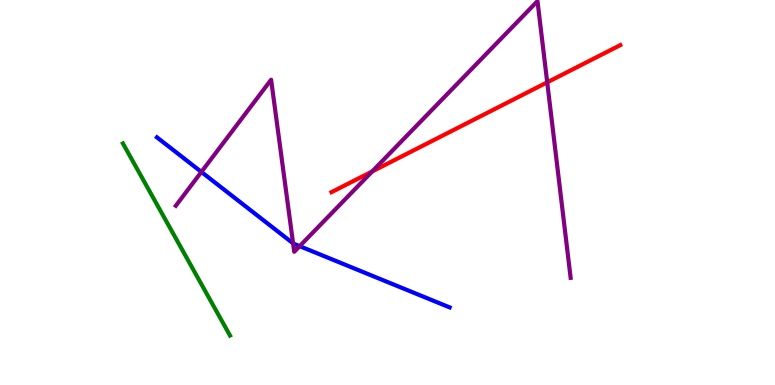[{'lines': ['blue', 'red'], 'intersections': []}, {'lines': ['green', 'red'], 'intersections': []}, {'lines': ['purple', 'red'], 'intersections': [{'x': 4.8, 'y': 5.55}, {'x': 7.06, 'y': 7.86}]}, {'lines': ['blue', 'green'], 'intersections': []}, {'lines': ['blue', 'purple'], 'intersections': [{'x': 2.6, 'y': 5.53}, {'x': 3.78, 'y': 3.68}, {'x': 3.87, 'y': 3.61}]}, {'lines': ['green', 'purple'], 'intersections': []}]